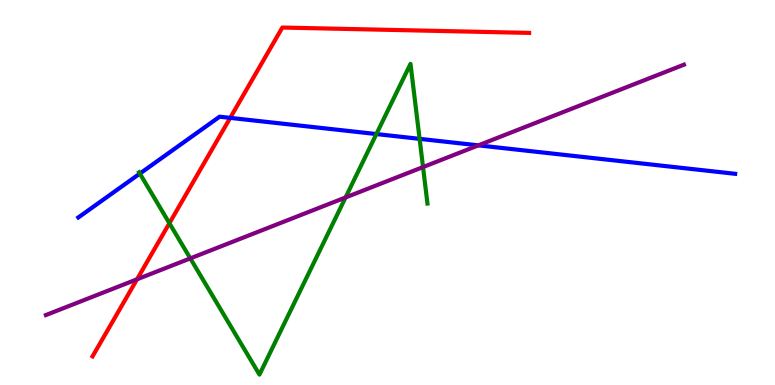[{'lines': ['blue', 'red'], 'intersections': [{'x': 2.97, 'y': 6.94}]}, {'lines': ['green', 'red'], 'intersections': [{'x': 2.19, 'y': 4.2}]}, {'lines': ['purple', 'red'], 'intersections': [{'x': 1.77, 'y': 2.75}]}, {'lines': ['blue', 'green'], 'intersections': [{'x': 1.8, 'y': 5.49}, {'x': 4.86, 'y': 6.52}, {'x': 5.41, 'y': 6.39}]}, {'lines': ['blue', 'purple'], 'intersections': [{'x': 6.17, 'y': 6.22}]}, {'lines': ['green', 'purple'], 'intersections': [{'x': 2.46, 'y': 3.29}, {'x': 4.46, 'y': 4.87}, {'x': 5.46, 'y': 5.66}]}]